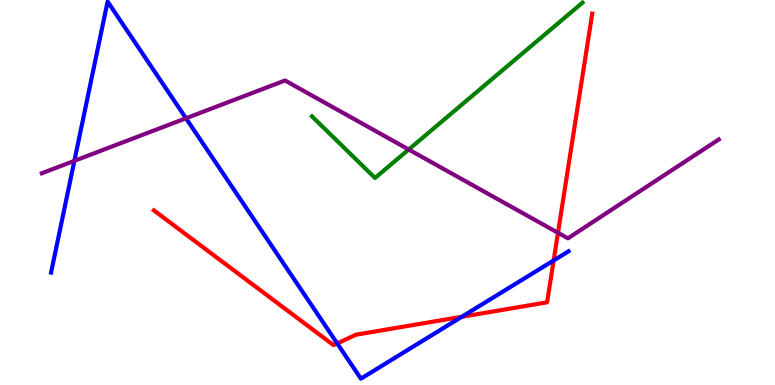[{'lines': ['blue', 'red'], 'intersections': [{'x': 4.35, 'y': 1.08}, {'x': 5.96, 'y': 1.77}, {'x': 7.14, 'y': 3.23}]}, {'lines': ['green', 'red'], 'intersections': []}, {'lines': ['purple', 'red'], 'intersections': [{'x': 7.2, 'y': 3.95}]}, {'lines': ['blue', 'green'], 'intersections': []}, {'lines': ['blue', 'purple'], 'intersections': [{'x': 0.96, 'y': 5.82}, {'x': 2.4, 'y': 6.93}]}, {'lines': ['green', 'purple'], 'intersections': [{'x': 5.27, 'y': 6.12}]}]